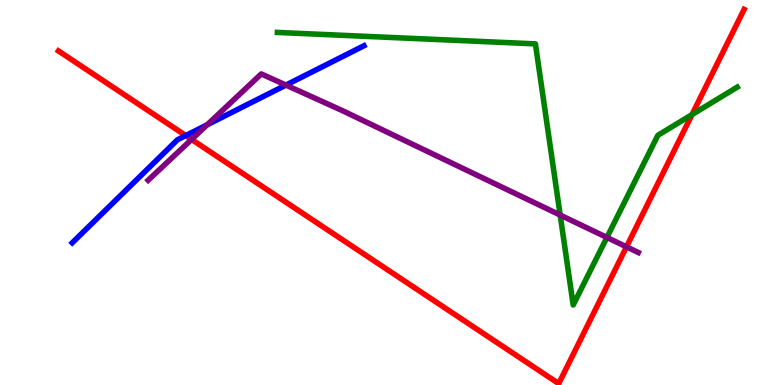[{'lines': ['blue', 'red'], 'intersections': [{'x': 2.4, 'y': 6.48}]}, {'lines': ['green', 'red'], 'intersections': [{'x': 8.93, 'y': 7.02}]}, {'lines': ['purple', 'red'], 'intersections': [{'x': 2.47, 'y': 6.38}, {'x': 8.08, 'y': 3.59}]}, {'lines': ['blue', 'green'], 'intersections': []}, {'lines': ['blue', 'purple'], 'intersections': [{'x': 2.67, 'y': 6.76}, {'x': 3.69, 'y': 7.79}]}, {'lines': ['green', 'purple'], 'intersections': [{'x': 7.23, 'y': 4.41}, {'x': 7.83, 'y': 3.83}]}]